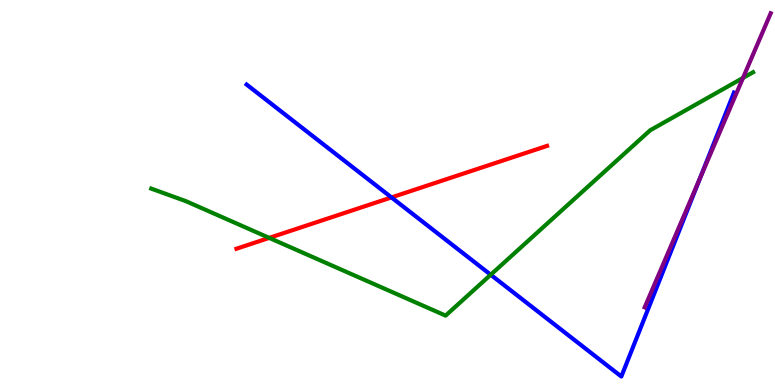[{'lines': ['blue', 'red'], 'intersections': [{'x': 5.05, 'y': 4.87}]}, {'lines': ['green', 'red'], 'intersections': [{'x': 3.47, 'y': 3.82}]}, {'lines': ['purple', 'red'], 'intersections': []}, {'lines': ['blue', 'green'], 'intersections': [{'x': 6.33, 'y': 2.86}]}, {'lines': ['blue', 'purple'], 'intersections': [{'x': 9.03, 'y': 5.37}]}, {'lines': ['green', 'purple'], 'intersections': [{'x': 9.59, 'y': 7.98}]}]